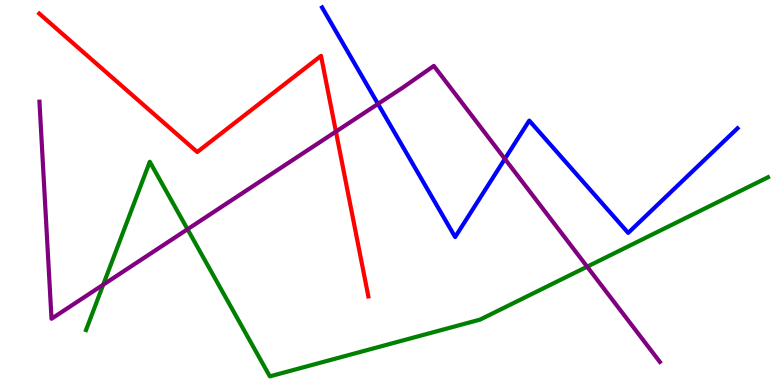[{'lines': ['blue', 'red'], 'intersections': []}, {'lines': ['green', 'red'], 'intersections': []}, {'lines': ['purple', 'red'], 'intersections': [{'x': 4.33, 'y': 6.58}]}, {'lines': ['blue', 'green'], 'intersections': []}, {'lines': ['blue', 'purple'], 'intersections': [{'x': 4.88, 'y': 7.3}, {'x': 6.51, 'y': 5.87}]}, {'lines': ['green', 'purple'], 'intersections': [{'x': 1.33, 'y': 2.6}, {'x': 2.42, 'y': 4.05}, {'x': 7.58, 'y': 3.07}]}]